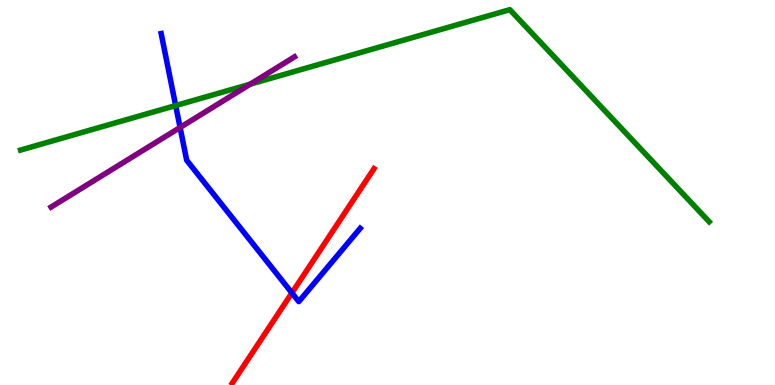[{'lines': ['blue', 'red'], 'intersections': [{'x': 3.77, 'y': 2.39}]}, {'lines': ['green', 'red'], 'intersections': []}, {'lines': ['purple', 'red'], 'intersections': []}, {'lines': ['blue', 'green'], 'intersections': [{'x': 2.27, 'y': 7.26}]}, {'lines': ['blue', 'purple'], 'intersections': [{'x': 2.32, 'y': 6.69}]}, {'lines': ['green', 'purple'], 'intersections': [{'x': 3.23, 'y': 7.81}]}]